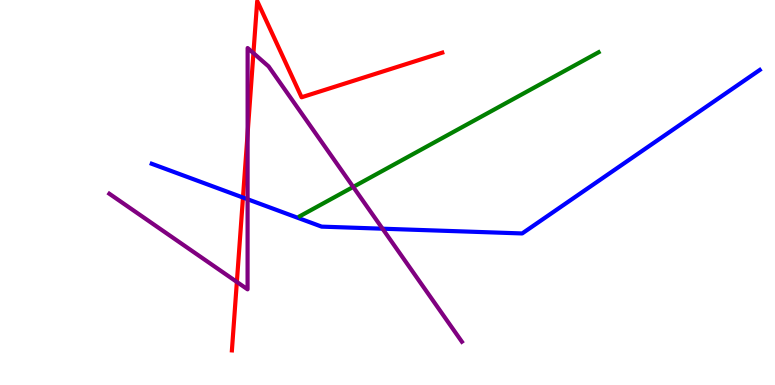[{'lines': ['blue', 'red'], 'intersections': [{'x': 3.14, 'y': 4.87}]}, {'lines': ['green', 'red'], 'intersections': []}, {'lines': ['purple', 'red'], 'intersections': [{'x': 3.06, 'y': 2.68}, {'x': 3.19, 'y': 6.53}, {'x': 3.27, 'y': 8.62}]}, {'lines': ['blue', 'green'], 'intersections': []}, {'lines': ['blue', 'purple'], 'intersections': [{'x': 3.19, 'y': 4.83}, {'x': 4.94, 'y': 4.06}]}, {'lines': ['green', 'purple'], 'intersections': [{'x': 4.56, 'y': 5.14}]}]